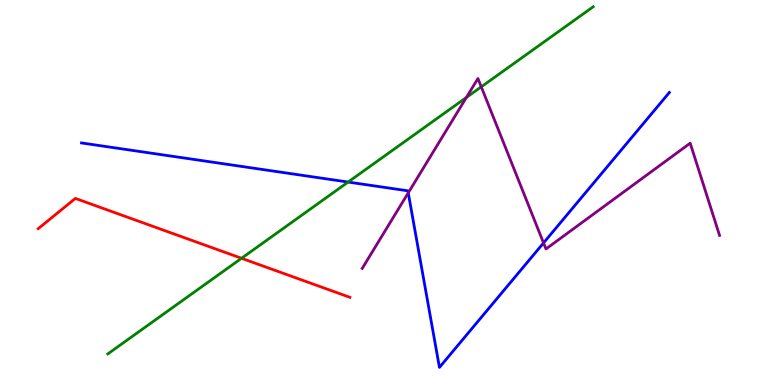[{'lines': ['blue', 'red'], 'intersections': []}, {'lines': ['green', 'red'], 'intersections': [{'x': 3.12, 'y': 3.29}]}, {'lines': ['purple', 'red'], 'intersections': []}, {'lines': ['blue', 'green'], 'intersections': [{'x': 4.49, 'y': 5.27}]}, {'lines': ['blue', 'purple'], 'intersections': [{'x': 5.27, 'y': 4.99}, {'x': 7.01, 'y': 3.69}]}, {'lines': ['green', 'purple'], 'intersections': [{'x': 6.02, 'y': 7.47}, {'x': 6.21, 'y': 7.74}]}]